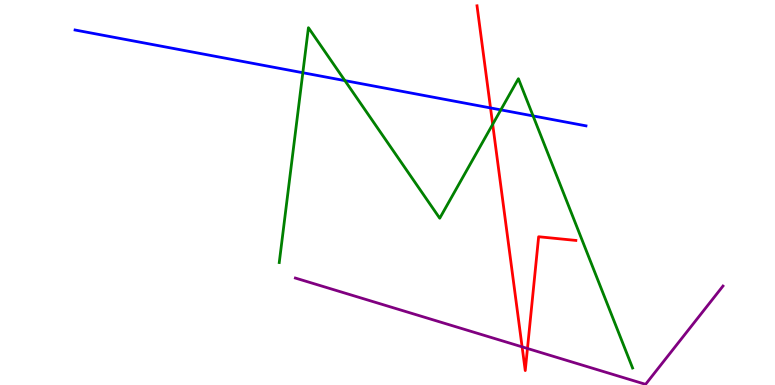[{'lines': ['blue', 'red'], 'intersections': [{'x': 6.33, 'y': 7.2}]}, {'lines': ['green', 'red'], 'intersections': [{'x': 6.36, 'y': 6.77}]}, {'lines': ['purple', 'red'], 'intersections': [{'x': 6.74, 'y': 0.991}, {'x': 6.81, 'y': 0.949}]}, {'lines': ['blue', 'green'], 'intersections': [{'x': 3.91, 'y': 8.11}, {'x': 4.45, 'y': 7.91}, {'x': 6.46, 'y': 7.15}, {'x': 6.88, 'y': 6.99}]}, {'lines': ['blue', 'purple'], 'intersections': []}, {'lines': ['green', 'purple'], 'intersections': []}]